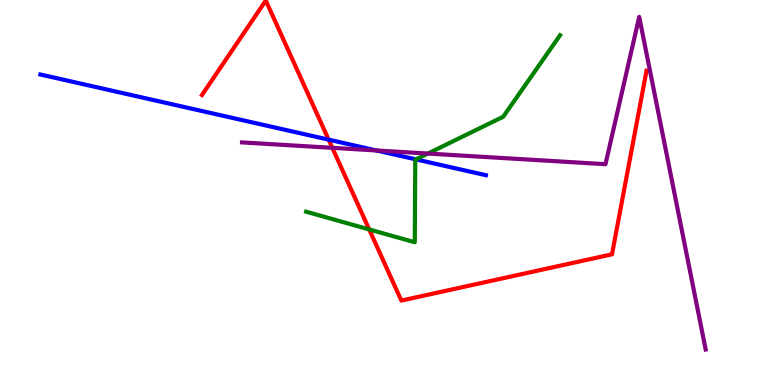[{'lines': ['blue', 'red'], 'intersections': [{'x': 4.24, 'y': 6.37}]}, {'lines': ['green', 'red'], 'intersections': [{'x': 4.76, 'y': 4.04}]}, {'lines': ['purple', 'red'], 'intersections': [{'x': 4.29, 'y': 6.16}]}, {'lines': ['blue', 'green'], 'intersections': [{'x': 5.37, 'y': 5.86}]}, {'lines': ['blue', 'purple'], 'intersections': [{'x': 4.86, 'y': 6.09}]}, {'lines': ['green', 'purple'], 'intersections': [{'x': 5.52, 'y': 6.01}]}]